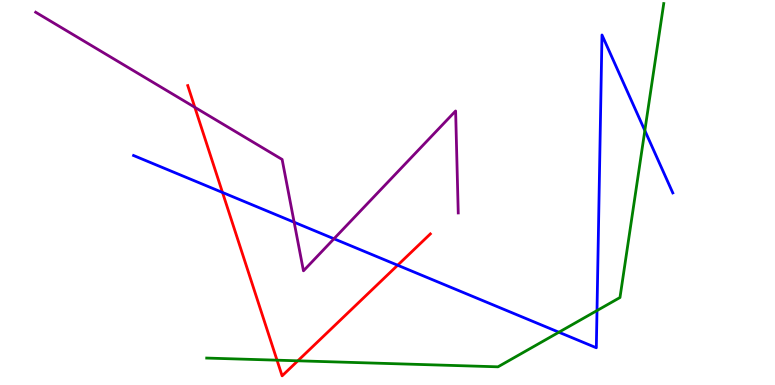[{'lines': ['blue', 'red'], 'intersections': [{'x': 2.87, 'y': 5.0}, {'x': 5.13, 'y': 3.11}]}, {'lines': ['green', 'red'], 'intersections': [{'x': 3.57, 'y': 0.645}, {'x': 3.84, 'y': 0.628}]}, {'lines': ['purple', 'red'], 'intersections': [{'x': 2.51, 'y': 7.21}]}, {'lines': ['blue', 'green'], 'intersections': [{'x': 7.21, 'y': 1.37}, {'x': 7.7, 'y': 1.93}, {'x': 8.32, 'y': 6.61}]}, {'lines': ['blue', 'purple'], 'intersections': [{'x': 3.8, 'y': 4.23}, {'x': 4.31, 'y': 3.8}]}, {'lines': ['green', 'purple'], 'intersections': []}]